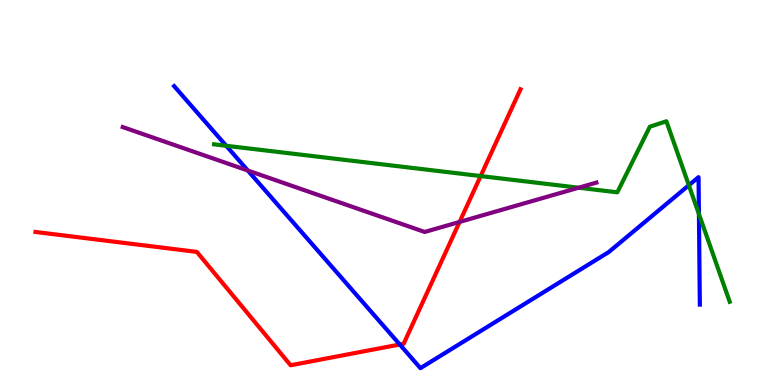[{'lines': ['blue', 'red'], 'intersections': [{'x': 5.16, 'y': 1.05}]}, {'lines': ['green', 'red'], 'intersections': [{'x': 6.2, 'y': 5.43}]}, {'lines': ['purple', 'red'], 'intersections': [{'x': 5.93, 'y': 4.24}]}, {'lines': ['blue', 'green'], 'intersections': [{'x': 2.92, 'y': 6.21}, {'x': 8.89, 'y': 5.19}, {'x': 9.02, 'y': 4.44}]}, {'lines': ['blue', 'purple'], 'intersections': [{'x': 3.2, 'y': 5.57}]}, {'lines': ['green', 'purple'], 'intersections': [{'x': 7.47, 'y': 5.12}]}]